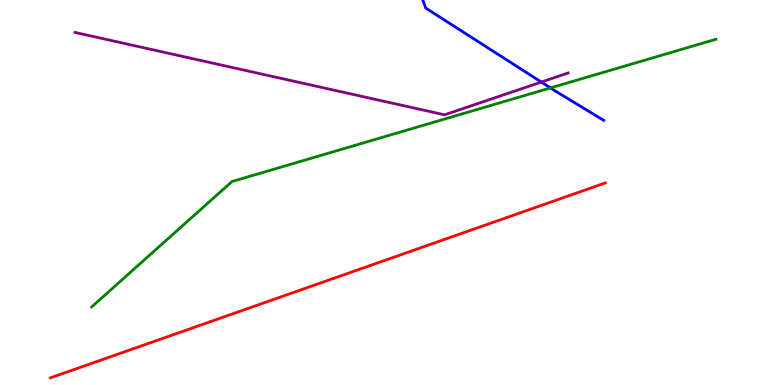[{'lines': ['blue', 'red'], 'intersections': []}, {'lines': ['green', 'red'], 'intersections': []}, {'lines': ['purple', 'red'], 'intersections': []}, {'lines': ['blue', 'green'], 'intersections': [{'x': 7.1, 'y': 7.72}]}, {'lines': ['blue', 'purple'], 'intersections': [{'x': 6.98, 'y': 7.87}]}, {'lines': ['green', 'purple'], 'intersections': []}]